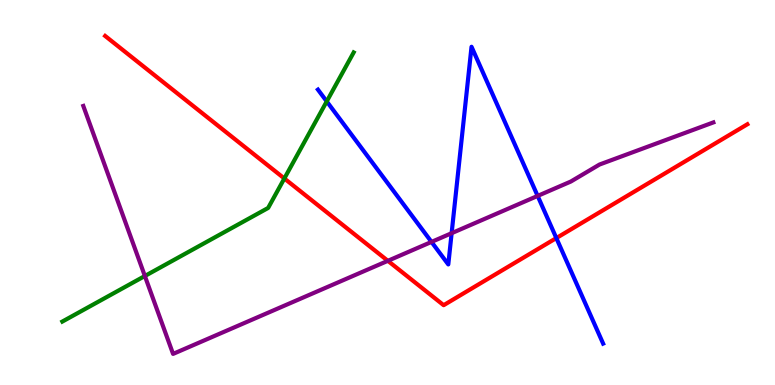[{'lines': ['blue', 'red'], 'intersections': [{'x': 7.18, 'y': 3.82}]}, {'lines': ['green', 'red'], 'intersections': [{'x': 3.67, 'y': 5.36}]}, {'lines': ['purple', 'red'], 'intersections': [{'x': 5.0, 'y': 3.23}]}, {'lines': ['blue', 'green'], 'intersections': [{'x': 4.22, 'y': 7.37}]}, {'lines': ['blue', 'purple'], 'intersections': [{'x': 5.57, 'y': 3.72}, {'x': 5.83, 'y': 3.94}, {'x': 6.94, 'y': 4.91}]}, {'lines': ['green', 'purple'], 'intersections': [{'x': 1.87, 'y': 2.83}]}]